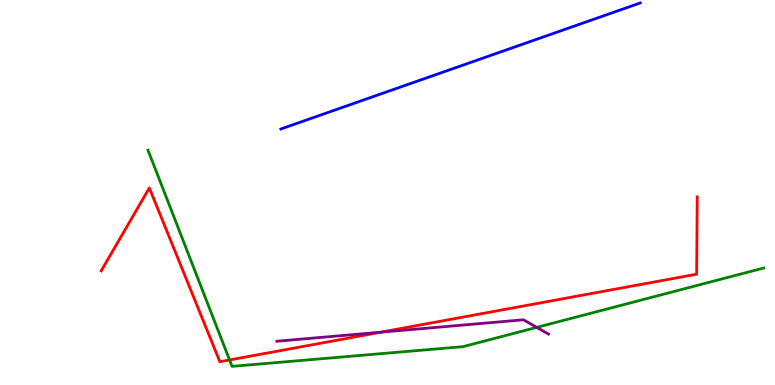[{'lines': ['blue', 'red'], 'intersections': []}, {'lines': ['green', 'red'], 'intersections': [{'x': 2.96, 'y': 0.651}]}, {'lines': ['purple', 'red'], 'intersections': [{'x': 4.91, 'y': 1.37}]}, {'lines': ['blue', 'green'], 'intersections': []}, {'lines': ['blue', 'purple'], 'intersections': []}, {'lines': ['green', 'purple'], 'intersections': [{'x': 6.93, 'y': 1.5}]}]